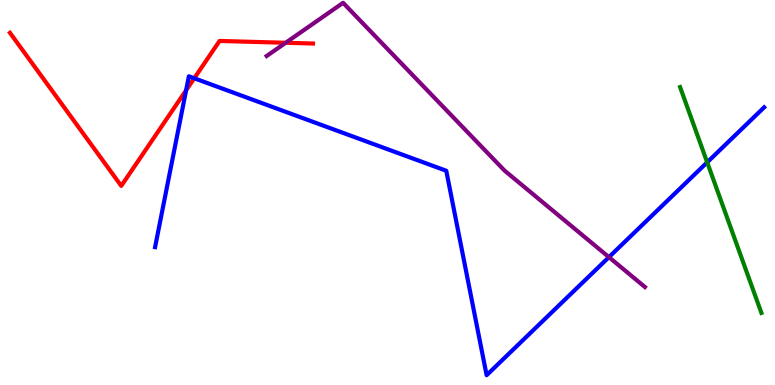[{'lines': ['blue', 'red'], 'intersections': [{'x': 2.4, 'y': 7.66}, {'x': 2.51, 'y': 7.97}]}, {'lines': ['green', 'red'], 'intersections': []}, {'lines': ['purple', 'red'], 'intersections': [{'x': 3.69, 'y': 8.89}]}, {'lines': ['blue', 'green'], 'intersections': [{'x': 9.12, 'y': 5.78}]}, {'lines': ['blue', 'purple'], 'intersections': [{'x': 7.86, 'y': 3.32}]}, {'lines': ['green', 'purple'], 'intersections': []}]